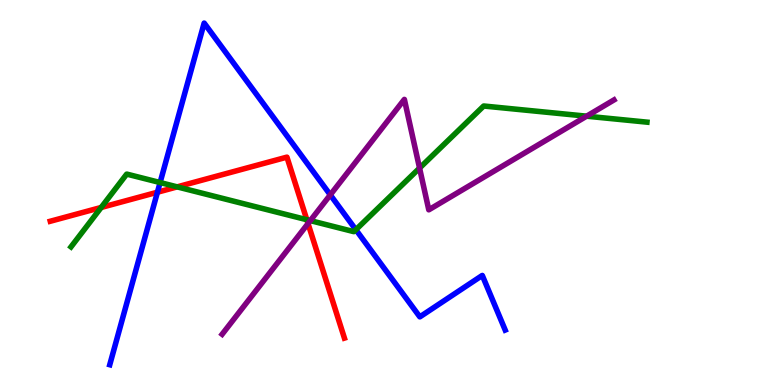[{'lines': ['blue', 'red'], 'intersections': [{'x': 2.03, 'y': 5.01}]}, {'lines': ['green', 'red'], 'intersections': [{'x': 1.31, 'y': 4.61}, {'x': 2.29, 'y': 5.15}, {'x': 3.96, 'y': 4.29}]}, {'lines': ['purple', 'red'], 'intersections': [{'x': 3.97, 'y': 4.19}]}, {'lines': ['blue', 'green'], 'intersections': [{'x': 2.07, 'y': 5.26}, {'x': 4.59, 'y': 4.03}]}, {'lines': ['blue', 'purple'], 'intersections': [{'x': 4.26, 'y': 4.94}]}, {'lines': ['green', 'purple'], 'intersections': [{'x': 4.0, 'y': 4.27}, {'x': 5.41, 'y': 5.63}, {'x': 7.57, 'y': 6.98}]}]